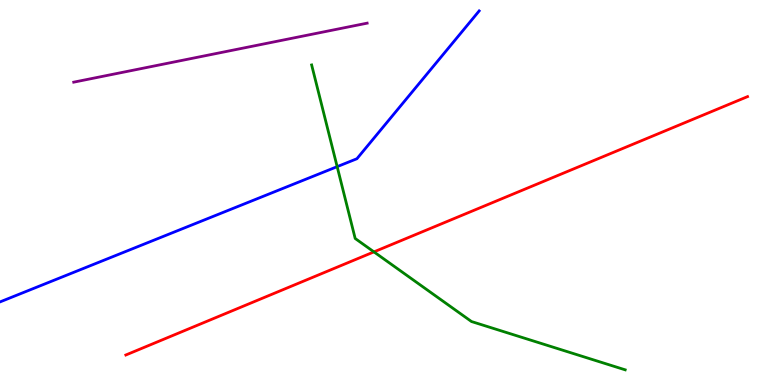[{'lines': ['blue', 'red'], 'intersections': []}, {'lines': ['green', 'red'], 'intersections': [{'x': 4.83, 'y': 3.46}]}, {'lines': ['purple', 'red'], 'intersections': []}, {'lines': ['blue', 'green'], 'intersections': [{'x': 4.35, 'y': 5.67}]}, {'lines': ['blue', 'purple'], 'intersections': []}, {'lines': ['green', 'purple'], 'intersections': []}]